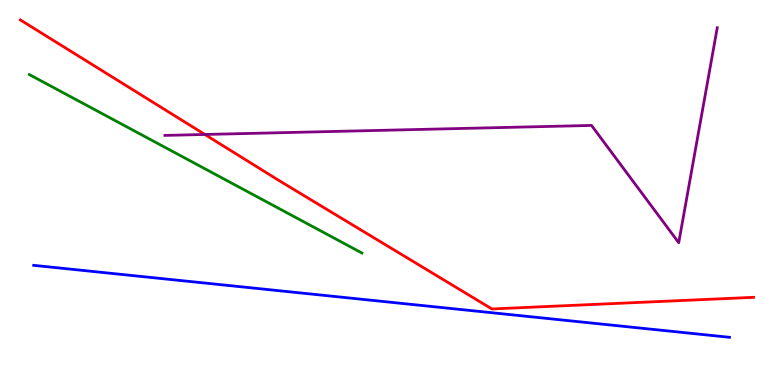[{'lines': ['blue', 'red'], 'intersections': []}, {'lines': ['green', 'red'], 'intersections': []}, {'lines': ['purple', 'red'], 'intersections': [{'x': 2.64, 'y': 6.51}]}, {'lines': ['blue', 'green'], 'intersections': []}, {'lines': ['blue', 'purple'], 'intersections': []}, {'lines': ['green', 'purple'], 'intersections': []}]